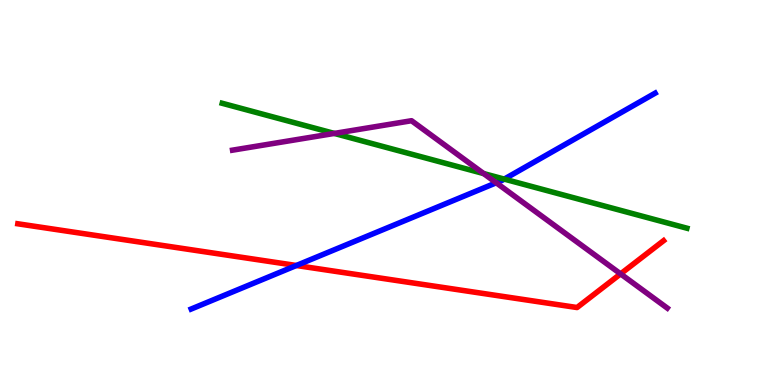[{'lines': ['blue', 'red'], 'intersections': [{'x': 3.82, 'y': 3.1}]}, {'lines': ['green', 'red'], 'intersections': []}, {'lines': ['purple', 'red'], 'intersections': [{'x': 8.01, 'y': 2.89}]}, {'lines': ['blue', 'green'], 'intersections': [{'x': 6.51, 'y': 5.35}]}, {'lines': ['blue', 'purple'], 'intersections': [{'x': 6.4, 'y': 5.25}]}, {'lines': ['green', 'purple'], 'intersections': [{'x': 4.31, 'y': 6.53}, {'x': 6.24, 'y': 5.49}]}]